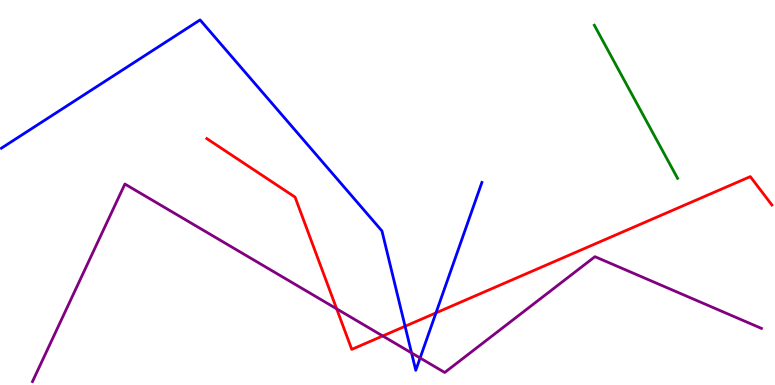[{'lines': ['blue', 'red'], 'intersections': [{'x': 5.23, 'y': 1.53}, {'x': 5.63, 'y': 1.87}]}, {'lines': ['green', 'red'], 'intersections': []}, {'lines': ['purple', 'red'], 'intersections': [{'x': 4.34, 'y': 1.98}, {'x': 4.94, 'y': 1.27}]}, {'lines': ['blue', 'green'], 'intersections': []}, {'lines': ['blue', 'purple'], 'intersections': [{'x': 5.31, 'y': 0.833}, {'x': 5.42, 'y': 0.702}]}, {'lines': ['green', 'purple'], 'intersections': []}]